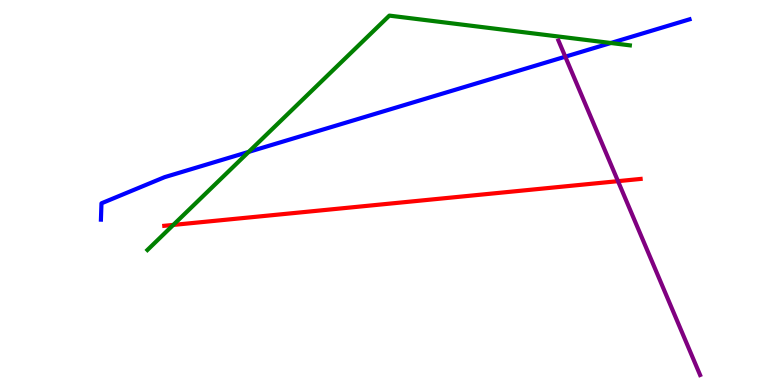[{'lines': ['blue', 'red'], 'intersections': []}, {'lines': ['green', 'red'], 'intersections': [{'x': 2.24, 'y': 4.16}]}, {'lines': ['purple', 'red'], 'intersections': [{'x': 7.97, 'y': 5.29}]}, {'lines': ['blue', 'green'], 'intersections': [{'x': 3.21, 'y': 6.06}, {'x': 7.88, 'y': 8.88}]}, {'lines': ['blue', 'purple'], 'intersections': [{'x': 7.29, 'y': 8.53}]}, {'lines': ['green', 'purple'], 'intersections': []}]